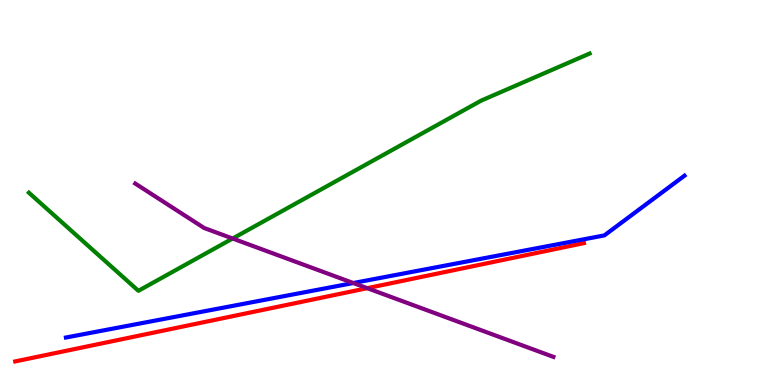[{'lines': ['blue', 'red'], 'intersections': []}, {'lines': ['green', 'red'], 'intersections': []}, {'lines': ['purple', 'red'], 'intersections': [{'x': 4.74, 'y': 2.51}]}, {'lines': ['blue', 'green'], 'intersections': []}, {'lines': ['blue', 'purple'], 'intersections': [{'x': 4.56, 'y': 2.65}]}, {'lines': ['green', 'purple'], 'intersections': [{'x': 3.0, 'y': 3.8}]}]